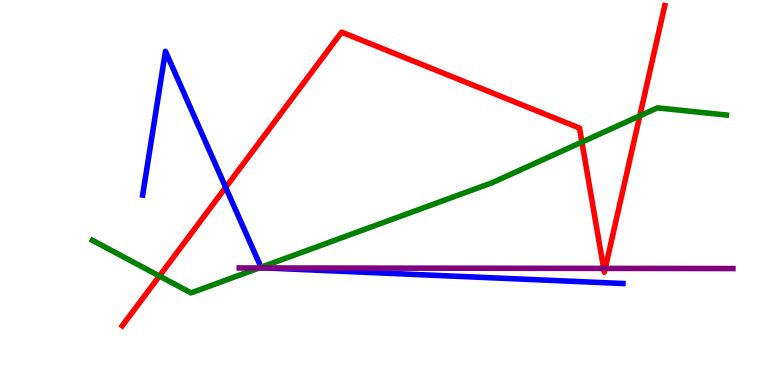[{'lines': ['blue', 'red'], 'intersections': [{'x': 2.91, 'y': 5.13}]}, {'lines': ['green', 'red'], 'intersections': [{'x': 2.06, 'y': 2.83}, {'x': 7.51, 'y': 6.31}, {'x': 8.26, 'y': 6.99}]}, {'lines': ['purple', 'red'], 'intersections': [{'x': 7.79, 'y': 3.03}, {'x': 7.81, 'y': 3.03}]}, {'lines': ['blue', 'green'], 'intersections': [{'x': 3.37, 'y': 3.06}]}, {'lines': ['blue', 'purple'], 'intersections': [{'x': 3.43, 'y': 3.04}]}, {'lines': ['green', 'purple'], 'intersections': [{'x': 3.34, 'y': 3.04}]}]